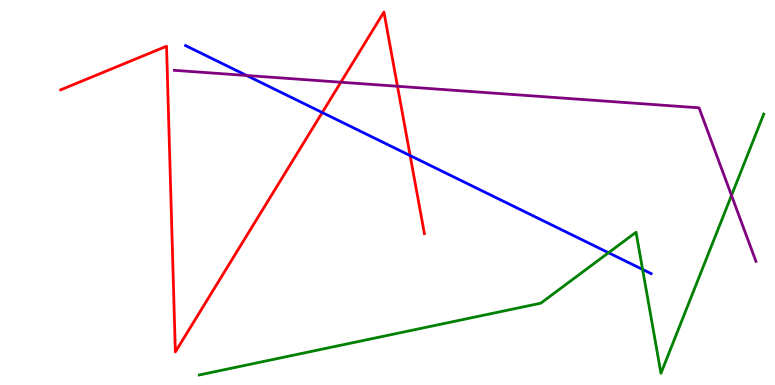[{'lines': ['blue', 'red'], 'intersections': [{'x': 4.16, 'y': 7.08}, {'x': 5.29, 'y': 5.96}]}, {'lines': ['green', 'red'], 'intersections': []}, {'lines': ['purple', 'red'], 'intersections': [{'x': 4.4, 'y': 7.86}, {'x': 5.13, 'y': 7.76}]}, {'lines': ['blue', 'green'], 'intersections': [{'x': 7.85, 'y': 3.44}, {'x': 8.29, 'y': 3.0}]}, {'lines': ['blue', 'purple'], 'intersections': [{'x': 3.18, 'y': 8.04}]}, {'lines': ['green', 'purple'], 'intersections': [{'x': 9.44, 'y': 4.92}]}]